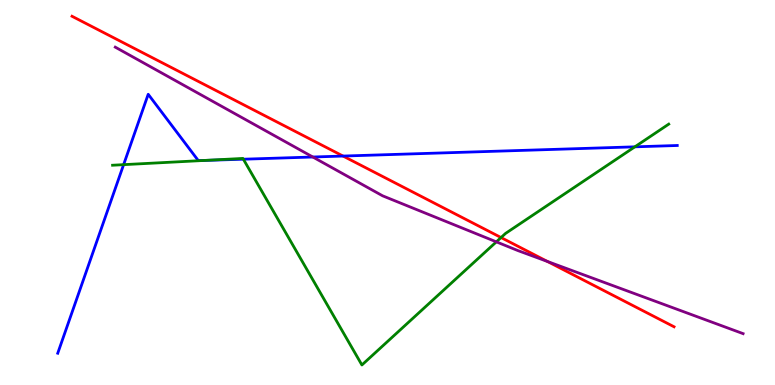[{'lines': ['blue', 'red'], 'intersections': [{'x': 4.43, 'y': 5.95}]}, {'lines': ['green', 'red'], 'intersections': [{'x': 6.47, 'y': 3.83}]}, {'lines': ['purple', 'red'], 'intersections': [{'x': 7.06, 'y': 3.21}]}, {'lines': ['blue', 'green'], 'intersections': [{'x': 1.6, 'y': 5.72}, {'x': 2.64, 'y': 5.83}, {'x': 3.14, 'y': 5.86}, {'x': 8.19, 'y': 6.19}]}, {'lines': ['blue', 'purple'], 'intersections': [{'x': 4.04, 'y': 5.92}]}, {'lines': ['green', 'purple'], 'intersections': [{'x': 6.4, 'y': 3.72}]}]